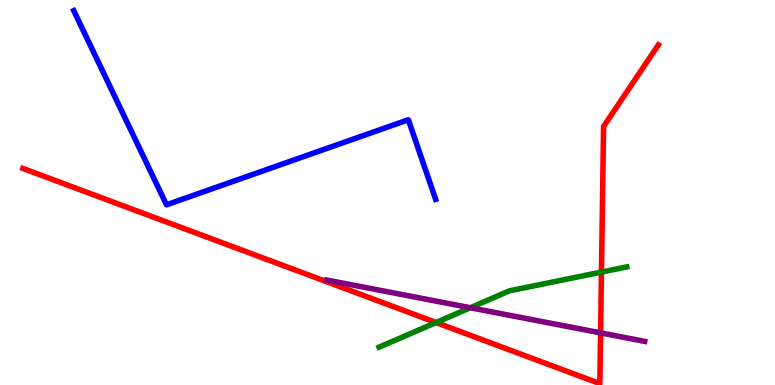[{'lines': ['blue', 'red'], 'intersections': []}, {'lines': ['green', 'red'], 'intersections': [{'x': 5.63, 'y': 1.62}, {'x': 7.76, 'y': 2.93}]}, {'lines': ['purple', 'red'], 'intersections': [{'x': 7.75, 'y': 1.35}]}, {'lines': ['blue', 'green'], 'intersections': []}, {'lines': ['blue', 'purple'], 'intersections': []}, {'lines': ['green', 'purple'], 'intersections': [{'x': 6.07, 'y': 2.01}]}]